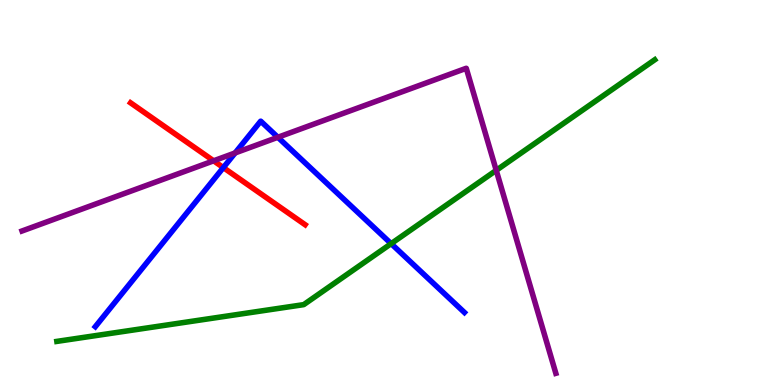[{'lines': ['blue', 'red'], 'intersections': [{'x': 2.88, 'y': 5.65}]}, {'lines': ['green', 'red'], 'intersections': []}, {'lines': ['purple', 'red'], 'intersections': [{'x': 2.76, 'y': 5.82}]}, {'lines': ['blue', 'green'], 'intersections': [{'x': 5.05, 'y': 3.67}]}, {'lines': ['blue', 'purple'], 'intersections': [{'x': 3.03, 'y': 6.03}, {'x': 3.59, 'y': 6.43}]}, {'lines': ['green', 'purple'], 'intersections': [{'x': 6.4, 'y': 5.58}]}]